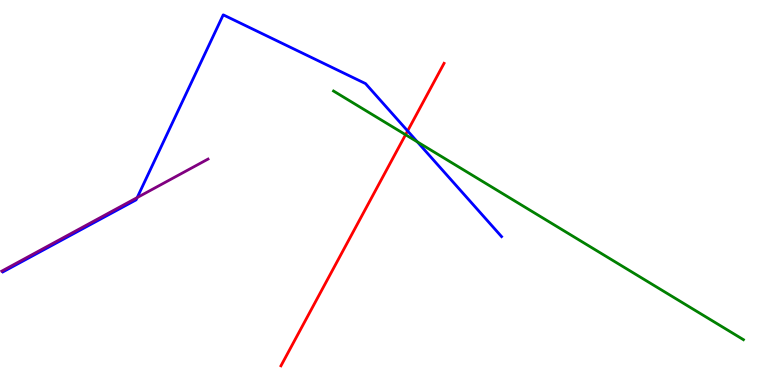[{'lines': ['blue', 'red'], 'intersections': [{'x': 5.26, 'y': 6.6}]}, {'lines': ['green', 'red'], 'intersections': [{'x': 5.23, 'y': 6.5}]}, {'lines': ['purple', 'red'], 'intersections': []}, {'lines': ['blue', 'green'], 'intersections': [{'x': 5.39, 'y': 6.32}]}, {'lines': ['blue', 'purple'], 'intersections': [{'x': 1.77, 'y': 4.87}]}, {'lines': ['green', 'purple'], 'intersections': []}]